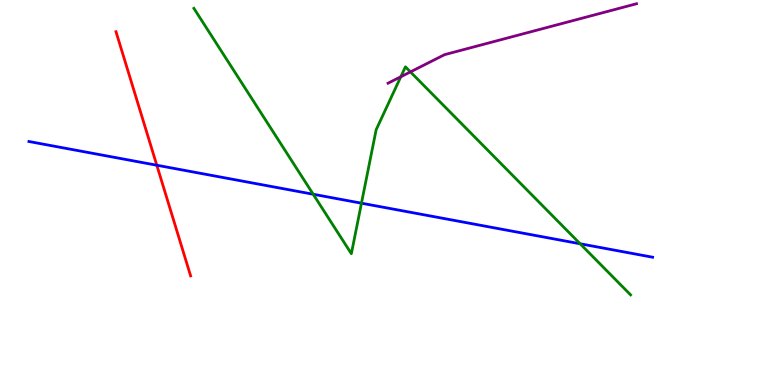[{'lines': ['blue', 'red'], 'intersections': [{'x': 2.02, 'y': 5.71}]}, {'lines': ['green', 'red'], 'intersections': []}, {'lines': ['purple', 'red'], 'intersections': []}, {'lines': ['blue', 'green'], 'intersections': [{'x': 4.04, 'y': 4.95}, {'x': 4.66, 'y': 4.72}, {'x': 7.49, 'y': 3.67}]}, {'lines': ['blue', 'purple'], 'intersections': []}, {'lines': ['green', 'purple'], 'intersections': [{'x': 5.17, 'y': 8.01}, {'x': 5.3, 'y': 8.13}]}]